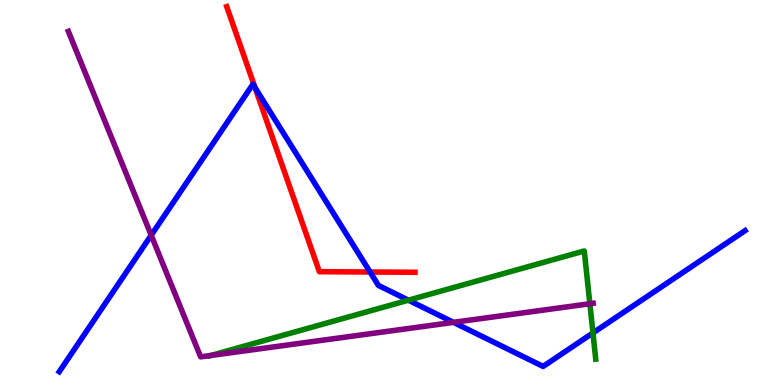[{'lines': ['blue', 'red'], 'intersections': [{'x': 3.29, 'y': 7.72}, {'x': 4.77, 'y': 2.94}]}, {'lines': ['green', 'red'], 'intersections': []}, {'lines': ['purple', 'red'], 'intersections': []}, {'lines': ['blue', 'green'], 'intersections': [{'x': 5.27, 'y': 2.2}, {'x': 7.65, 'y': 1.35}]}, {'lines': ['blue', 'purple'], 'intersections': [{'x': 1.95, 'y': 3.89}, {'x': 5.85, 'y': 1.63}]}, {'lines': ['green', 'purple'], 'intersections': [{'x': 2.72, 'y': 0.767}, {'x': 7.61, 'y': 2.11}]}]